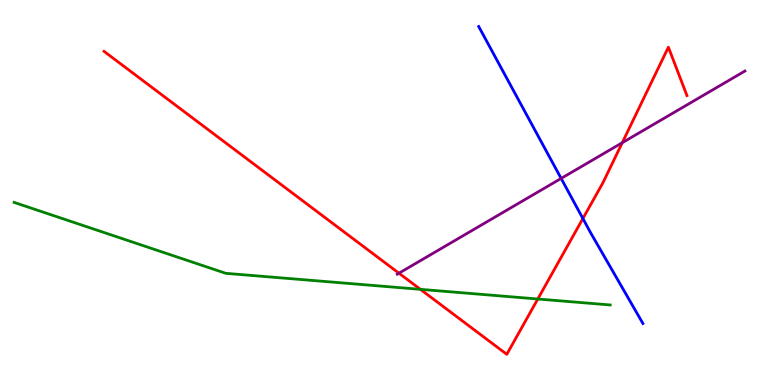[{'lines': ['blue', 'red'], 'intersections': [{'x': 7.52, 'y': 4.32}]}, {'lines': ['green', 'red'], 'intersections': [{'x': 5.42, 'y': 2.48}, {'x': 6.94, 'y': 2.23}]}, {'lines': ['purple', 'red'], 'intersections': [{'x': 5.15, 'y': 2.9}, {'x': 8.03, 'y': 6.29}]}, {'lines': ['blue', 'green'], 'intersections': []}, {'lines': ['blue', 'purple'], 'intersections': [{'x': 7.24, 'y': 5.37}]}, {'lines': ['green', 'purple'], 'intersections': []}]